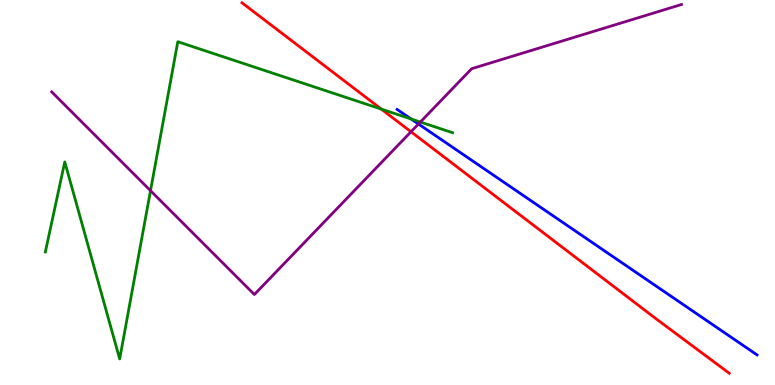[{'lines': ['blue', 'red'], 'intersections': []}, {'lines': ['green', 'red'], 'intersections': [{'x': 4.92, 'y': 7.17}]}, {'lines': ['purple', 'red'], 'intersections': [{'x': 5.3, 'y': 6.58}]}, {'lines': ['blue', 'green'], 'intersections': [{'x': 5.3, 'y': 6.91}]}, {'lines': ['blue', 'purple'], 'intersections': [{'x': 5.4, 'y': 6.78}]}, {'lines': ['green', 'purple'], 'intersections': [{'x': 1.94, 'y': 5.05}, {'x': 5.42, 'y': 6.83}]}]